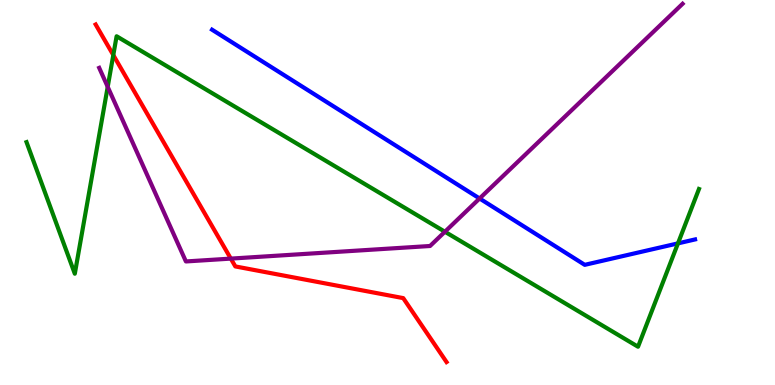[{'lines': ['blue', 'red'], 'intersections': []}, {'lines': ['green', 'red'], 'intersections': [{'x': 1.46, 'y': 8.57}]}, {'lines': ['purple', 'red'], 'intersections': [{'x': 2.98, 'y': 3.28}]}, {'lines': ['blue', 'green'], 'intersections': [{'x': 8.75, 'y': 3.68}]}, {'lines': ['blue', 'purple'], 'intersections': [{'x': 6.19, 'y': 4.84}]}, {'lines': ['green', 'purple'], 'intersections': [{'x': 1.39, 'y': 7.74}, {'x': 5.74, 'y': 3.98}]}]